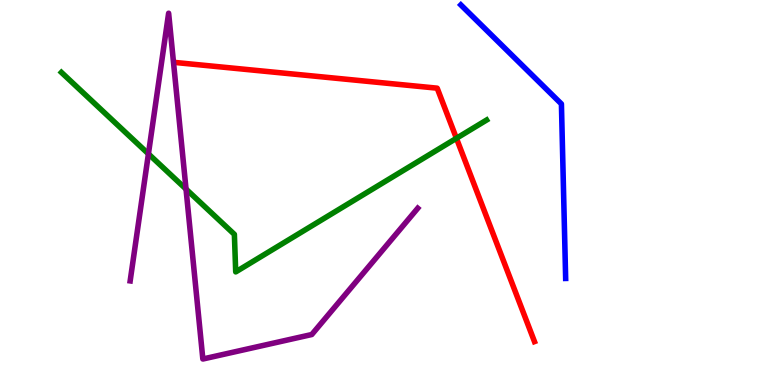[{'lines': ['blue', 'red'], 'intersections': []}, {'lines': ['green', 'red'], 'intersections': [{'x': 5.89, 'y': 6.41}]}, {'lines': ['purple', 'red'], 'intersections': []}, {'lines': ['blue', 'green'], 'intersections': []}, {'lines': ['blue', 'purple'], 'intersections': []}, {'lines': ['green', 'purple'], 'intersections': [{'x': 1.92, 'y': 6.0}, {'x': 2.4, 'y': 5.09}]}]